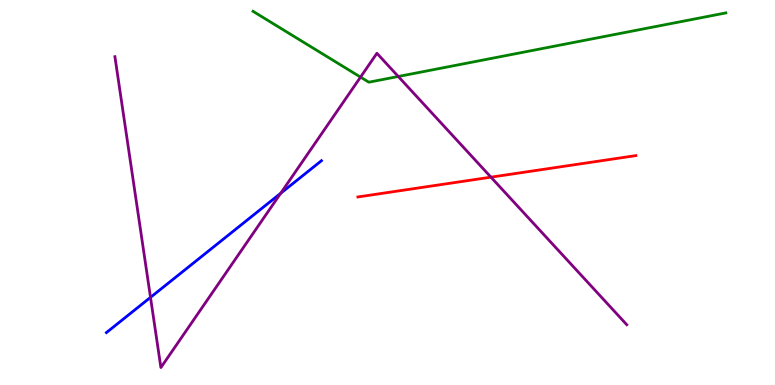[{'lines': ['blue', 'red'], 'intersections': []}, {'lines': ['green', 'red'], 'intersections': []}, {'lines': ['purple', 'red'], 'intersections': [{'x': 6.33, 'y': 5.4}]}, {'lines': ['blue', 'green'], 'intersections': []}, {'lines': ['blue', 'purple'], 'intersections': [{'x': 1.94, 'y': 2.28}, {'x': 3.62, 'y': 4.98}]}, {'lines': ['green', 'purple'], 'intersections': [{'x': 4.65, 'y': 8.0}, {'x': 5.14, 'y': 8.01}]}]